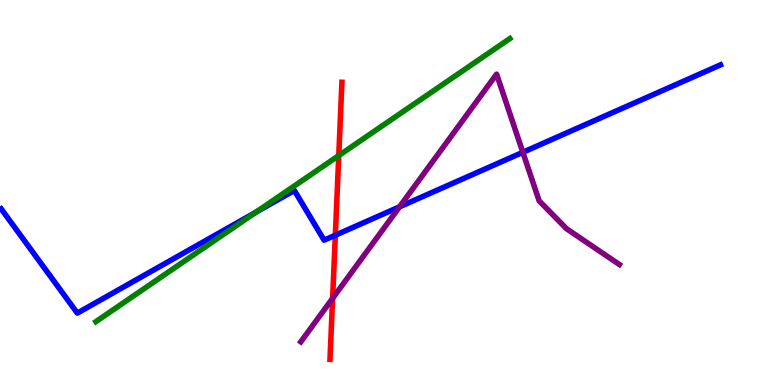[{'lines': ['blue', 'red'], 'intersections': [{'x': 4.33, 'y': 3.89}]}, {'lines': ['green', 'red'], 'intersections': [{'x': 4.37, 'y': 5.96}]}, {'lines': ['purple', 'red'], 'intersections': [{'x': 4.29, 'y': 2.25}]}, {'lines': ['blue', 'green'], 'intersections': [{'x': 3.31, 'y': 4.49}]}, {'lines': ['blue', 'purple'], 'intersections': [{'x': 5.16, 'y': 4.63}, {'x': 6.75, 'y': 6.04}]}, {'lines': ['green', 'purple'], 'intersections': []}]